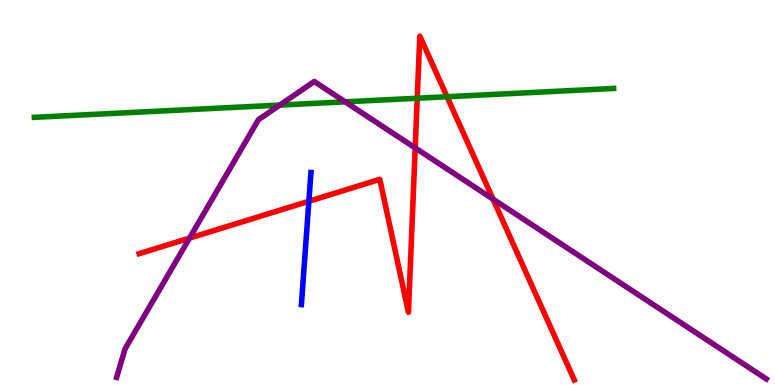[{'lines': ['blue', 'red'], 'intersections': [{'x': 3.99, 'y': 4.77}]}, {'lines': ['green', 'red'], 'intersections': [{'x': 5.38, 'y': 7.45}, {'x': 5.77, 'y': 7.49}]}, {'lines': ['purple', 'red'], 'intersections': [{'x': 2.45, 'y': 3.82}, {'x': 5.36, 'y': 6.16}, {'x': 6.36, 'y': 4.83}]}, {'lines': ['blue', 'green'], 'intersections': []}, {'lines': ['blue', 'purple'], 'intersections': []}, {'lines': ['green', 'purple'], 'intersections': [{'x': 3.61, 'y': 7.27}, {'x': 4.45, 'y': 7.36}]}]